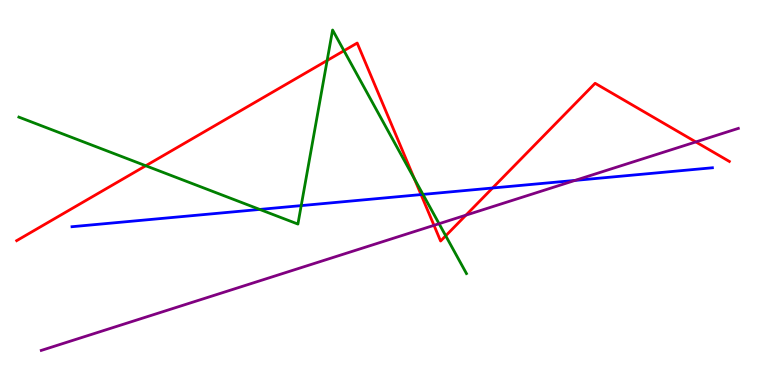[{'lines': ['blue', 'red'], 'intersections': [{'x': 5.43, 'y': 4.95}, {'x': 6.36, 'y': 5.12}]}, {'lines': ['green', 'red'], 'intersections': [{'x': 1.88, 'y': 5.69}, {'x': 4.22, 'y': 8.43}, {'x': 4.44, 'y': 8.68}, {'x': 5.35, 'y': 5.36}, {'x': 5.75, 'y': 3.88}]}, {'lines': ['purple', 'red'], 'intersections': [{'x': 5.6, 'y': 4.15}, {'x': 6.01, 'y': 4.41}, {'x': 8.98, 'y': 6.31}]}, {'lines': ['blue', 'green'], 'intersections': [{'x': 3.35, 'y': 4.56}, {'x': 3.89, 'y': 4.66}, {'x': 5.46, 'y': 4.95}]}, {'lines': ['blue', 'purple'], 'intersections': [{'x': 7.42, 'y': 5.31}]}, {'lines': ['green', 'purple'], 'intersections': [{'x': 5.67, 'y': 4.19}]}]